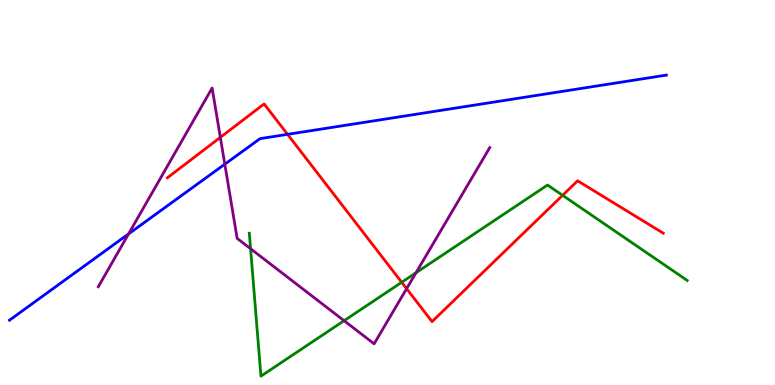[{'lines': ['blue', 'red'], 'intersections': [{'x': 3.71, 'y': 6.51}]}, {'lines': ['green', 'red'], 'intersections': [{'x': 5.18, 'y': 2.67}, {'x': 7.26, 'y': 4.93}]}, {'lines': ['purple', 'red'], 'intersections': [{'x': 2.84, 'y': 6.43}, {'x': 5.25, 'y': 2.5}]}, {'lines': ['blue', 'green'], 'intersections': []}, {'lines': ['blue', 'purple'], 'intersections': [{'x': 1.66, 'y': 3.92}, {'x': 2.9, 'y': 5.74}]}, {'lines': ['green', 'purple'], 'intersections': [{'x': 3.23, 'y': 3.54}, {'x': 4.44, 'y': 1.67}, {'x': 5.37, 'y': 2.92}]}]